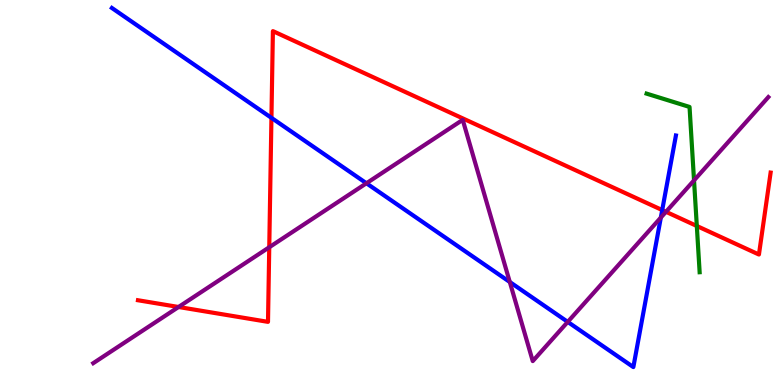[{'lines': ['blue', 'red'], 'intersections': [{'x': 3.5, 'y': 6.94}, {'x': 8.54, 'y': 4.54}]}, {'lines': ['green', 'red'], 'intersections': [{'x': 8.99, 'y': 4.13}]}, {'lines': ['purple', 'red'], 'intersections': [{'x': 2.3, 'y': 2.03}, {'x': 3.47, 'y': 3.58}, {'x': 8.59, 'y': 4.5}]}, {'lines': ['blue', 'green'], 'intersections': []}, {'lines': ['blue', 'purple'], 'intersections': [{'x': 4.73, 'y': 5.24}, {'x': 6.58, 'y': 2.68}, {'x': 7.33, 'y': 1.64}, {'x': 8.53, 'y': 4.35}]}, {'lines': ['green', 'purple'], 'intersections': [{'x': 8.96, 'y': 5.31}]}]